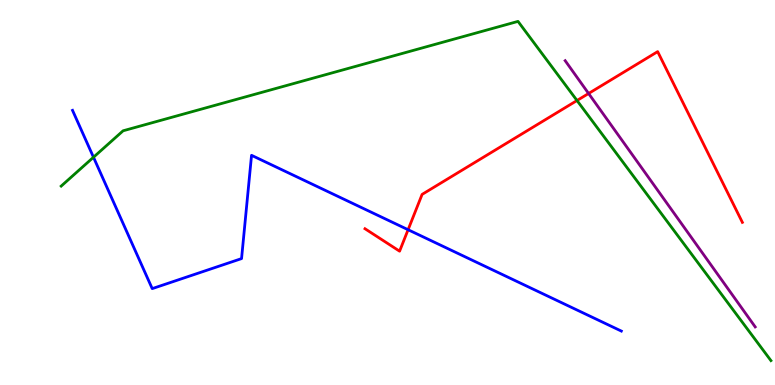[{'lines': ['blue', 'red'], 'intersections': [{'x': 5.27, 'y': 4.03}]}, {'lines': ['green', 'red'], 'intersections': [{'x': 7.45, 'y': 7.39}]}, {'lines': ['purple', 'red'], 'intersections': [{'x': 7.59, 'y': 7.57}]}, {'lines': ['blue', 'green'], 'intersections': [{'x': 1.21, 'y': 5.92}]}, {'lines': ['blue', 'purple'], 'intersections': []}, {'lines': ['green', 'purple'], 'intersections': []}]